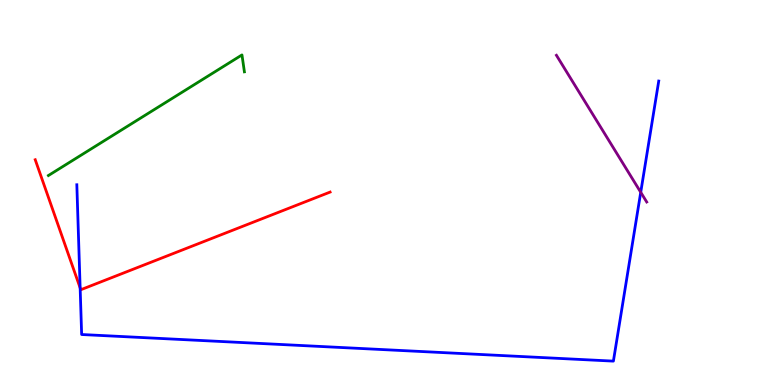[{'lines': ['blue', 'red'], 'intersections': [{'x': 1.03, 'y': 2.52}]}, {'lines': ['green', 'red'], 'intersections': []}, {'lines': ['purple', 'red'], 'intersections': []}, {'lines': ['blue', 'green'], 'intersections': []}, {'lines': ['blue', 'purple'], 'intersections': [{'x': 8.27, 'y': 5.01}]}, {'lines': ['green', 'purple'], 'intersections': []}]